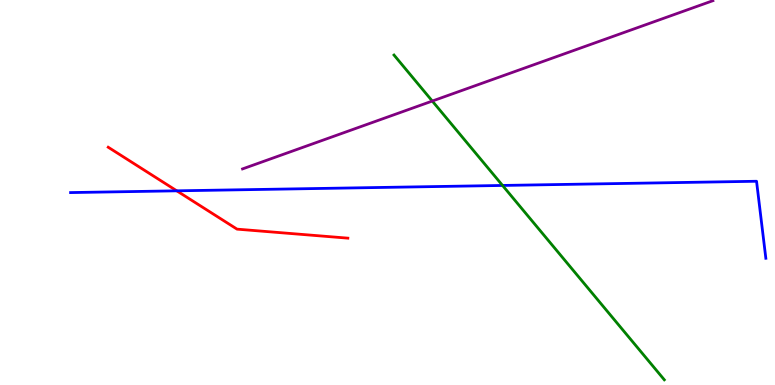[{'lines': ['blue', 'red'], 'intersections': [{'x': 2.28, 'y': 5.04}]}, {'lines': ['green', 'red'], 'intersections': []}, {'lines': ['purple', 'red'], 'intersections': []}, {'lines': ['blue', 'green'], 'intersections': [{'x': 6.48, 'y': 5.18}]}, {'lines': ['blue', 'purple'], 'intersections': []}, {'lines': ['green', 'purple'], 'intersections': [{'x': 5.58, 'y': 7.38}]}]